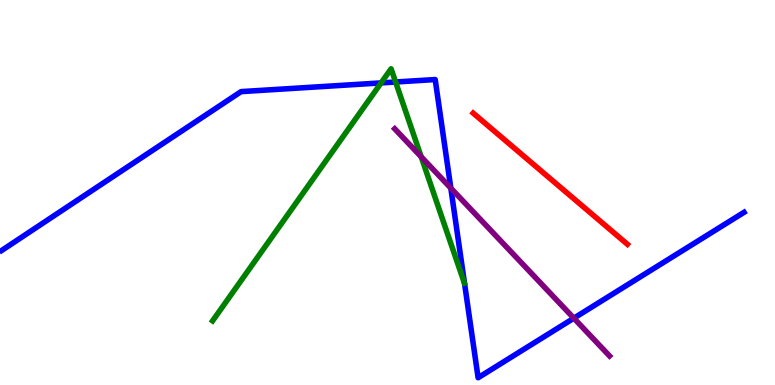[{'lines': ['blue', 'red'], 'intersections': []}, {'lines': ['green', 'red'], 'intersections': []}, {'lines': ['purple', 'red'], 'intersections': []}, {'lines': ['blue', 'green'], 'intersections': [{'x': 4.92, 'y': 7.85}, {'x': 5.1, 'y': 7.87}]}, {'lines': ['blue', 'purple'], 'intersections': [{'x': 5.82, 'y': 5.11}, {'x': 7.4, 'y': 1.74}]}, {'lines': ['green', 'purple'], 'intersections': [{'x': 5.43, 'y': 5.93}]}]